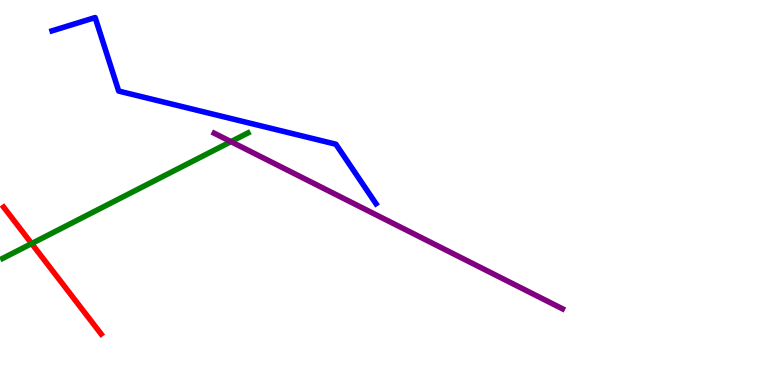[{'lines': ['blue', 'red'], 'intersections': []}, {'lines': ['green', 'red'], 'intersections': [{'x': 0.408, 'y': 3.67}]}, {'lines': ['purple', 'red'], 'intersections': []}, {'lines': ['blue', 'green'], 'intersections': []}, {'lines': ['blue', 'purple'], 'intersections': []}, {'lines': ['green', 'purple'], 'intersections': [{'x': 2.98, 'y': 6.32}]}]